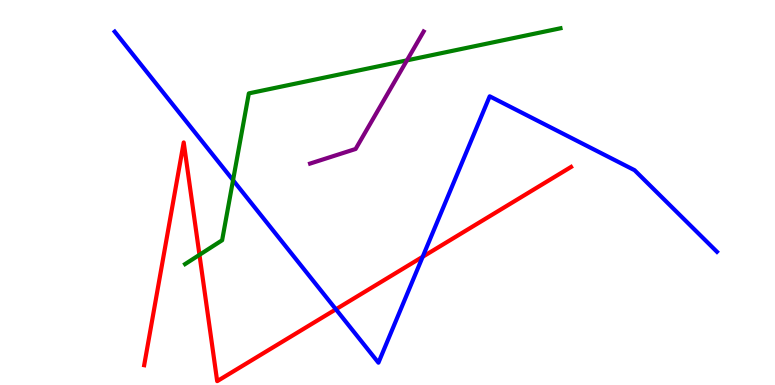[{'lines': ['blue', 'red'], 'intersections': [{'x': 4.33, 'y': 1.97}, {'x': 5.45, 'y': 3.33}]}, {'lines': ['green', 'red'], 'intersections': [{'x': 2.57, 'y': 3.38}]}, {'lines': ['purple', 'red'], 'intersections': []}, {'lines': ['blue', 'green'], 'intersections': [{'x': 3.01, 'y': 5.32}]}, {'lines': ['blue', 'purple'], 'intersections': []}, {'lines': ['green', 'purple'], 'intersections': [{'x': 5.25, 'y': 8.43}]}]